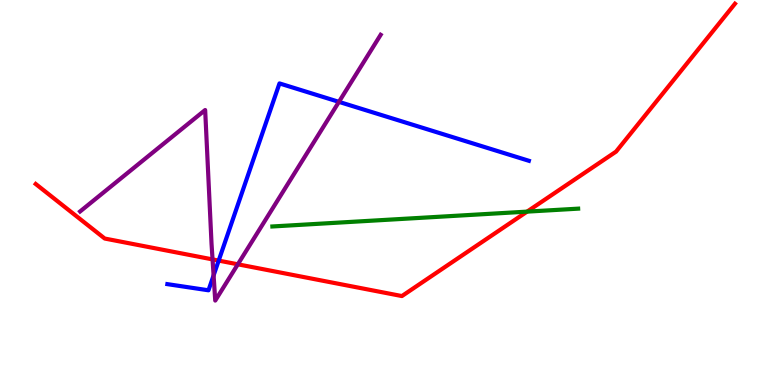[{'lines': ['blue', 'red'], 'intersections': [{'x': 2.82, 'y': 3.23}]}, {'lines': ['green', 'red'], 'intersections': [{'x': 6.8, 'y': 4.5}]}, {'lines': ['purple', 'red'], 'intersections': [{'x': 2.74, 'y': 3.26}, {'x': 3.07, 'y': 3.13}]}, {'lines': ['blue', 'green'], 'intersections': []}, {'lines': ['blue', 'purple'], 'intersections': [{'x': 2.76, 'y': 2.85}, {'x': 4.37, 'y': 7.35}]}, {'lines': ['green', 'purple'], 'intersections': []}]